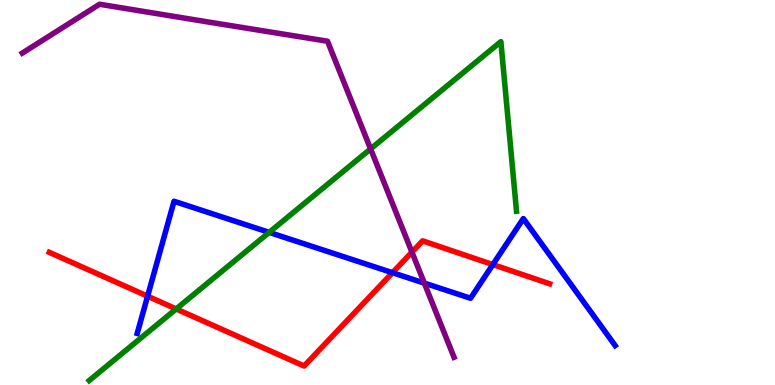[{'lines': ['blue', 'red'], 'intersections': [{'x': 1.9, 'y': 2.31}, {'x': 5.06, 'y': 2.92}, {'x': 6.36, 'y': 3.13}]}, {'lines': ['green', 'red'], 'intersections': [{'x': 2.27, 'y': 1.98}]}, {'lines': ['purple', 'red'], 'intersections': [{'x': 5.32, 'y': 3.45}]}, {'lines': ['blue', 'green'], 'intersections': [{'x': 3.47, 'y': 3.96}]}, {'lines': ['blue', 'purple'], 'intersections': [{'x': 5.48, 'y': 2.65}]}, {'lines': ['green', 'purple'], 'intersections': [{'x': 4.78, 'y': 6.13}]}]